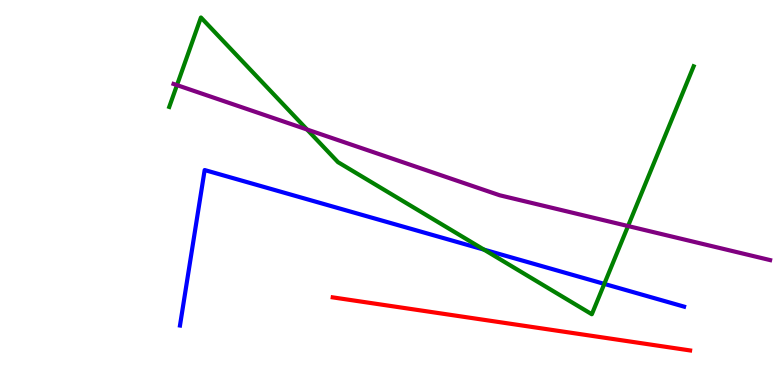[{'lines': ['blue', 'red'], 'intersections': []}, {'lines': ['green', 'red'], 'intersections': []}, {'lines': ['purple', 'red'], 'intersections': []}, {'lines': ['blue', 'green'], 'intersections': [{'x': 6.24, 'y': 3.52}, {'x': 7.8, 'y': 2.63}]}, {'lines': ['blue', 'purple'], 'intersections': []}, {'lines': ['green', 'purple'], 'intersections': [{'x': 2.28, 'y': 7.79}, {'x': 3.96, 'y': 6.64}, {'x': 8.1, 'y': 4.13}]}]